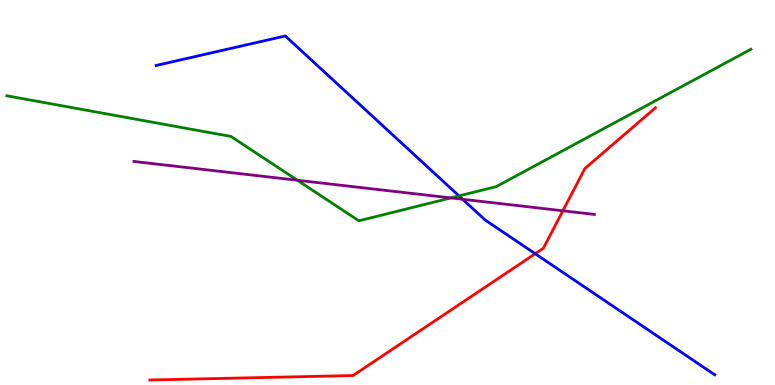[{'lines': ['blue', 'red'], 'intersections': [{'x': 6.91, 'y': 3.41}]}, {'lines': ['green', 'red'], 'intersections': []}, {'lines': ['purple', 'red'], 'intersections': [{'x': 7.26, 'y': 4.52}]}, {'lines': ['blue', 'green'], 'intersections': [{'x': 5.92, 'y': 4.91}]}, {'lines': ['blue', 'purple'], 'intersections': [{'x': 5.97, 'y': 4.82}]}, {'lines': ['green', 'purple'], 'intersections': [{'x': 3.84, 'y': 5.32}, {'x': 5.82, 'y': 4.86}]}]